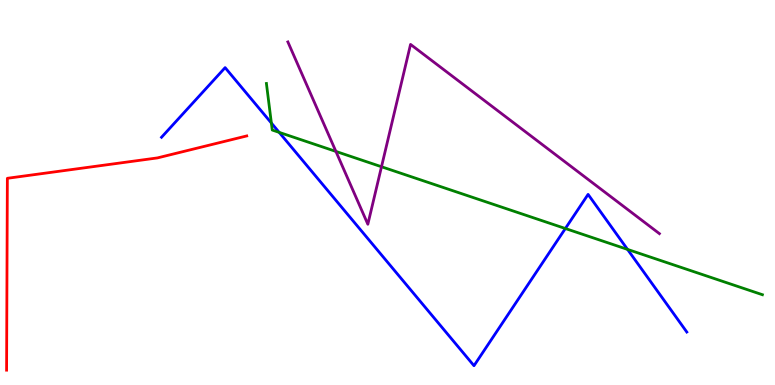[{'lines': ['blue', 'red'], 'intersections': []}, {'lines': ['green', 'red'], 'intersections': []}, {'lines': ['purple', 'red'], 'intersections': []}, {'lines': ['blue', 'green'], 'intersections': [{'x': 3.5, 'y': 6.8}, {'x': 3.6, 'y': 6.56}, {'x': 7.3, 'y': 4.06}, {'x': 8.1, 'y': 3.52}]}, {'lines': ['blue', 'purple'], 'intersections': []}, {'lines': ['green', 'purple'], 'intersections': [{'x': 4.33, 'y': 6.07}, {'x': 4.92, 'y': 5.67}]}]